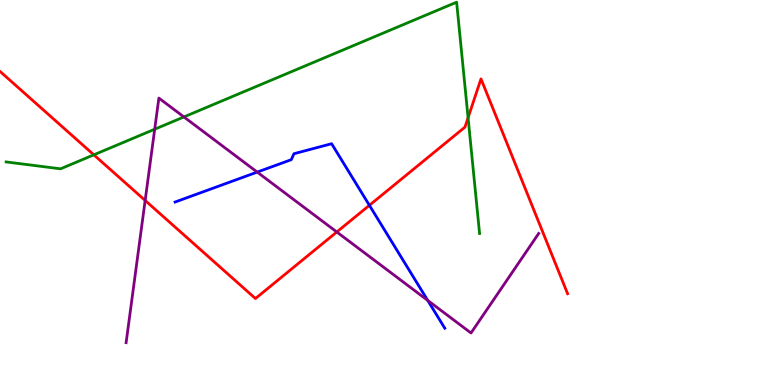[{'lines': ['blue', 'red'], 'intersections': [{'x': 4.77, 'y': 4.67}]}, {'lines': ['green', 'red'], 'intersections': [{'x': 1.21, 'y': 5.98}, {'x': 6.04, 'y': 6.94}]}, {'lines': ['purple', 'red'], 'intersections': [{'x': 1.87, 'y': 4.79}, {'x': 4.35, 'y': 3.97}]}, {'lines': ['blue', 'green'], 'intersections': []}, {'lines': ['blue', 'purple'], 'intersections': [{'x': 3.32, 'y': 5.53}, {'x': 5.52, 'y': 2.2}]}, {'lines': ['green', 'purple'], 'intersections': [{'x': 2.0, 'y': 6.64}, {'x': 2.37, 'y': 6.96}]}]